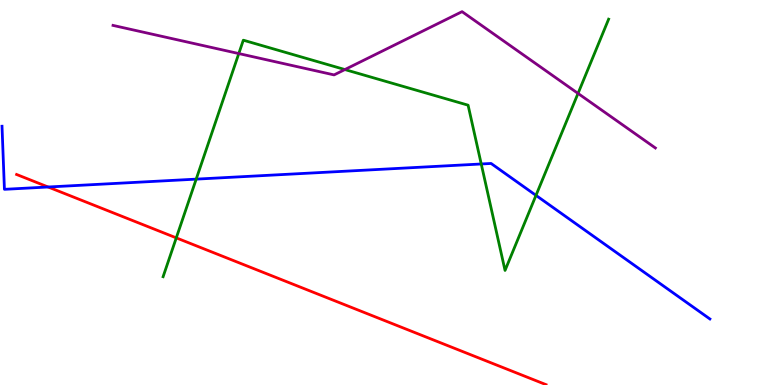[{'lines': ['blue', 'red'], 'intersections': [{'x': 0.621, 'y': 5.14}]}, {'lines': ['green', 'red'], 'intersections': [{'x': 2.27, 'y': 3.82}]}, {'lines': ['purple', 'red'], 'intersections': []}, {'lines': ['blue', 'green'], 'intersections': [{'x': 2.53, 'y': 5.35}, {'x': 6.21, 'y': 5.74}, {'x': 6.92, 'y': 4.93}]}, {'lines': ['blue', 'purple'], 'intersections': []}, {'lines': ['green', 'purple'], 'intersections': [{'x': 3.08, 'y': 8.61}, {'x': 4.45, 'y': 8.19}, {'x': 7.46, 'y': 7.57}]}]